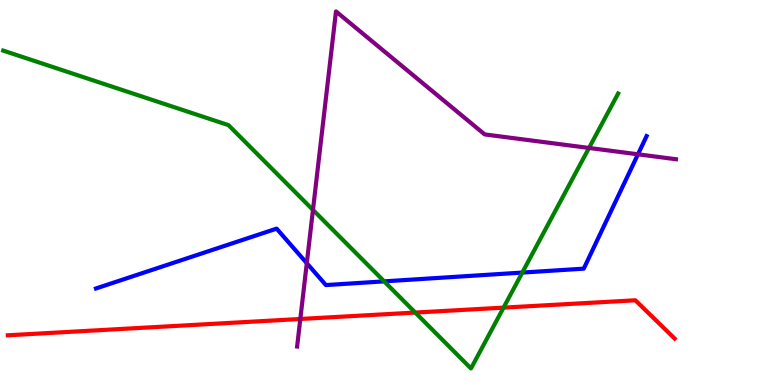[{'lines': ['blue', 'red'], 'intersections': []}, {'lines': ['green', 'red'], 'intersections': [{'x': 5.36, 'y': 1.88}, {'x': 6.5, 'y': 2.01}]}, {'lines': ['purple', 'red'], 'intersections': [{'x': 3.88, 'y': 1.72}]}, {'lines': ['blue', 'green'], 'intersections': [{'x': 4.96, 'y': 2.69}, {'x': 6.74, 'y': 2.92}]}, {'lines': ['blue', 'purple'], 'intersections': [{'x': 3.96, 'y': 3.16}, {'x': 8.23, 'y': 5.99}]}, {'lines': ['green', 'purple'], 'intersections': [{'x': 4.04, 'y': 4.55}, {'x': 7.6, 'y': 6.16}]}]